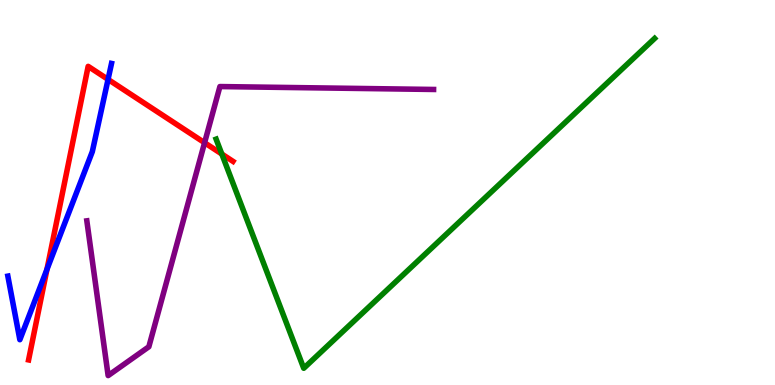[{'lines': ['blue', 'red'], 'intersections': [{'x': 0.606, 'y': 3.0}, {'x': 1.39, 'y': 7.94}]}, {'lines': ['green', 'red'], 'intersections': [{'x': 2.86, 'y': 6.0}]}, {'lines': ['purple', 'red'], 'intersections': [{'x': 2.64, 'y': 6.29}]}, {'lines': ['blue', 'green'], 'intersections': []}, {'lines': ['blue', 'purple'], 'intersections': []}, {'lines': ['green', 'purple'], 'intersections': []}]